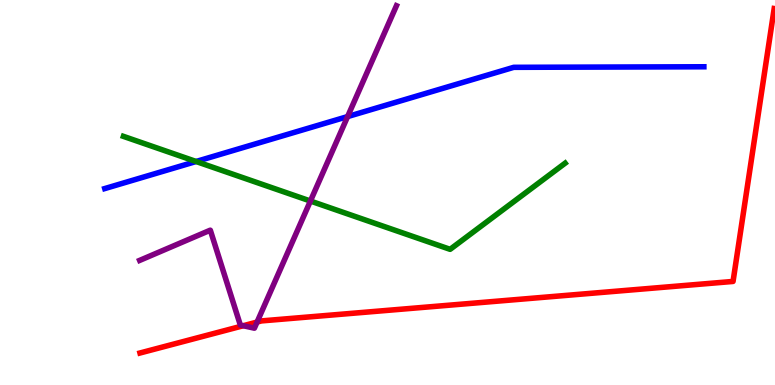[{'lines': ['blue', 'red'], 'intersections': []}, {'lines': ['green', 'red'], 'intersections': []}, {'lines': ['purple', 'red'], 'intersections': [{'x': 3.14, 'y': 1.54}, {'x': 3.32, 'y': 1.63}]}, {'lines': ['blue', 'green'], 'intersections': [{'x': 2.53, 'y': 5.81}]}, {'lines': ['blue', 'purple'], 'intersections': [{'x': 4.49, 'y': 6.97}]}, {'lines': ['green', 'purple'], 'intersections': [{'x': 4.01, 'y': 4.78}]}]